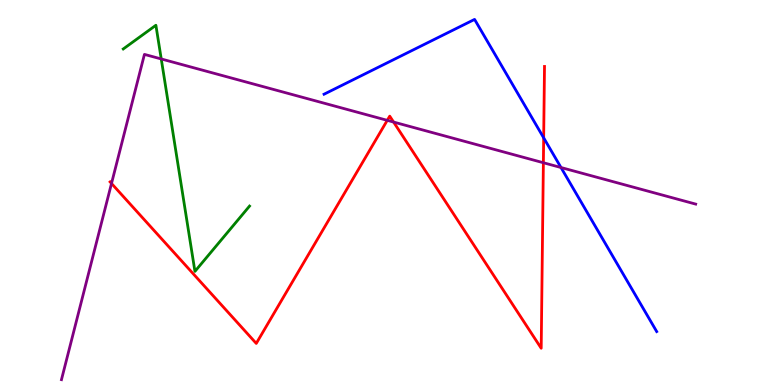[{'lines': ['blue', 'red'], 'intersections': [{'x': 7.02, 'y': 6.42}]}, {'lines': ['green', 'red'], 'intersections': []}, {'lines': ['purple', 'red'], 'intersections': [{'x': 1.44, 'y': 5.23}, {'x': 5.0, 'y': 6.87}, {'x': 5.08, 'y': 6.83}, {'x': 7.01, 'y': 5.77}]}, {'lines': ['blue', 'green'], 'intersections': []}, {'lines': ['blue', 'purple'], 'intersections': [{'x': 7.24, 'y': 5.65}]}, {'lines': ['green', 'purple'], 'intersections': [{'x': 2.08, 'y': 8.47}]}]